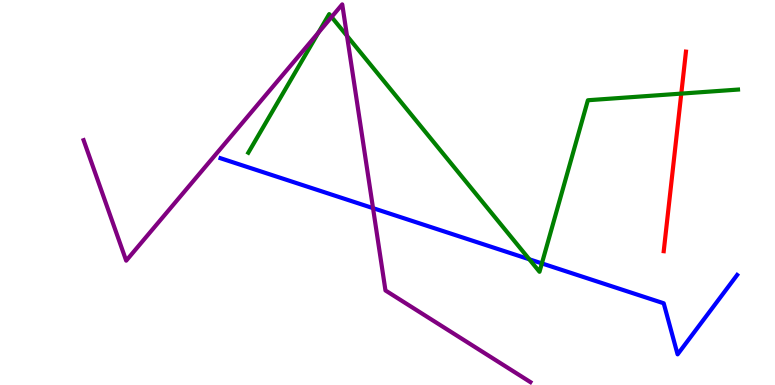[{'lines': ['blue', 'red'], 'intersections': []}, {'lines': ['green', 'red'], 'intersections': [{'x': 8.79, 'y': 7.57}]}, {'lines': ['purple', 'red'], 'intersections': []}, {'lines': ['blue', 'green'], 'intersections': [{'x': 6.83, 'y': 3.27}, {'x': 6.99, 'y': 3.16}]}, {'lines': ['blue', 'purple'], 'intersections': [{'x': 4.81, 'y': 4.59}]}, {'lines': ['green', 'purple'], 'intersections': [{'x': 4.11, 'y': 9.15}, {'x': 4.28, 'y': 9.56}, {'x': 4.48, 'y': 9.07}]}]